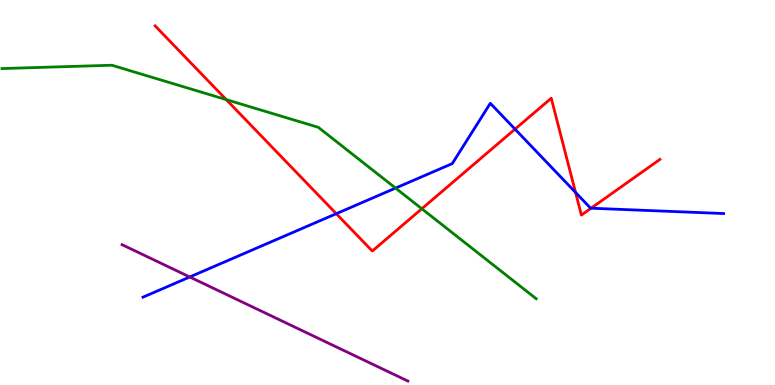[{'lines': ['blue', 'red'], 'intersections': [{'x': 4.34, 'y': 4.45}, {'x': 6.65, 'y': 6.65}, {'x': 7.43, 'y': 5.0}, {'x': 7.63, 'y': 4.59}]}, {'lines': ['green', 'red'], 'intersections': [{'x': 2.92, 'y': 7.41}, {'x': 5.44, 'y': 4.58}]}, {'lines': ['purple', 'red'], 'intersections': []}, {'lines': ['blue', 'green'], 'intersections': [{'x': 5.1, 'y': 5.11}]}, {'lines': ['blue', 'purple'], 'intersections': [{'x': 2.45, 'y': 2.81}]}, {'lines': ['green', 'purple'], 'intersections': []}]